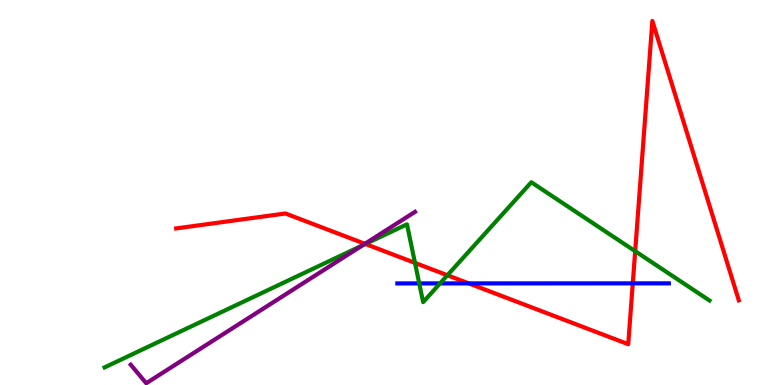[{'lines': ['blue', 'red'], 'intersections': [{'x': 6.05, 'y': 2.64}, {'x': 8.16, 'y': 2.64}]}, {'lines': ['green', 'red'], 'intersections': [{'x': 4.72, 'y': 3.66}, {'x': 5.35, 'y': 3.17}, {'x': 5.77, 'y': 2.85}, {'x': 8.2, 'y': 3.48}]}, {'lines': ['purple', 'red'], 'intersections': [{'x': 4.71, 'y': 3.67}]}, {'lines': ['blue', 'green'], 'intersections': [{'x': 5.41, 'y': 2.64}, {'x': 5.68, 'y': 2.64}]}, {'lines': ['blue', 'purple'], 'intersections': []}, {'lines': ['green', 'purple'], 'intersections': [{'x': 4.67, 'y': 3.62}]}]